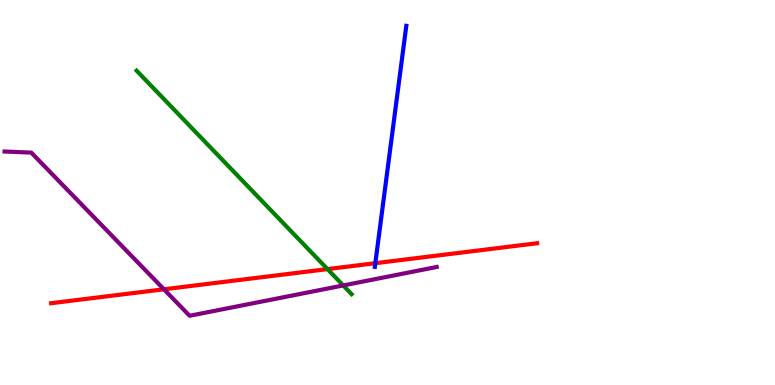[{'lines': ['blue', 'red'], 'intersections': [{'x': 4.84, 'y': 3.16}]}, {'lines': ['green', 'red'], 'intersections': [{'x': 4.23, 'y': 3.01}]}, {'lines': ['purple', 'red'], 'intersections': [{'x': 2.12, 'y': 2.49}]}, {'lines': ['blue', 'green'], 'intersections': []}, {'lines': ['blue', 'purple'], 'intersections': []}, {'lines': ['green', 'purple'], 'intersections': [{'x': 4.43, 'y': 2.59}]}]